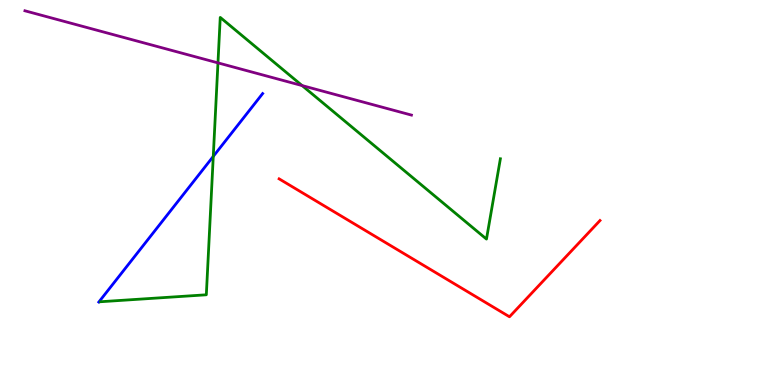[{'lines': ['blue', 'red'], 'intersections': []}, {'lines': ['green', 'red'], 'intersections': []}, {'lines': ['purple', 'red'], 'intersections': []}, {'lines': ['blue', 'green'], 'intersections': [{'x': 2.75, 'y': 5.94}]}, {'lines': ['blue', 'purple'], 'intersections': []}, {'lines': ['green', 'purple'], 'intersections': [{'x': 2.81, 'y': 8.37}, {'x': 3.9, 'y': 7.78}]}]